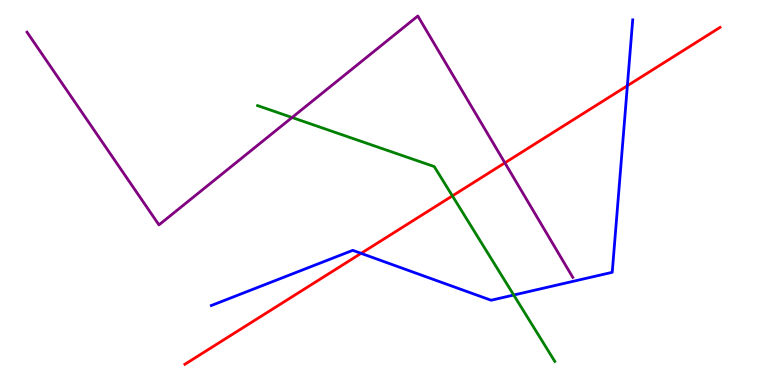[{'lines': ['blue', 'red'], 'intersections': [{'x': 4.66, 'y': 3.42}, {'x': 8.1, 'y': 7.77}]}, {'lines': ['green', 'red'], 'intersections': [{'x': 5.84, 'y': 4.91}]}, {'lines': ['purple', 'red'], 'intersections': [{'x': 6.51, 'y': 5.77}]}, {'lines': ['blue', 'green'], 'intersections': [{'x': 6.63, 'y': 2.34}]}, {'lines': ['blue', 'purple'], 'intersections': []}, {'lines': ['green', 'purple'], 'intersections': [{'x': 3.77, 'y': 6.95}]}]